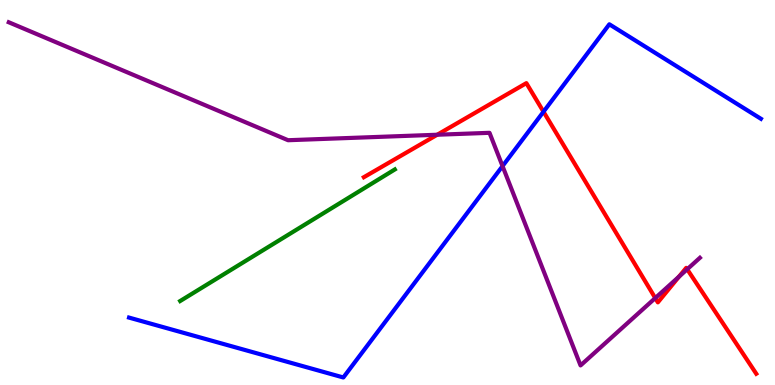[{'lines': ['blue', 'red'], 'intersections': [{'x': 7.01, 'y': 7.1}]}, {'lines': ['green', 'red'], 'intersections': []}, {'lines': ['purple', 'red'], 'intersections': [{'x': 5.64, 'y': 6.5}, {'x': 8.45, 'y': 2.26}, {'x': 8.76, 'y': 2.81}, {'x': 8.87, 'y': 3.01}]}, {'lines': ['blue', 'green'], 'intersections': []}, {'lines': ['blue', 'purple'], 'intersections': [{'x': 6.48, 'y': 5.69}]}, {'lines': ['green', 'purple'], 'intersections': []}]